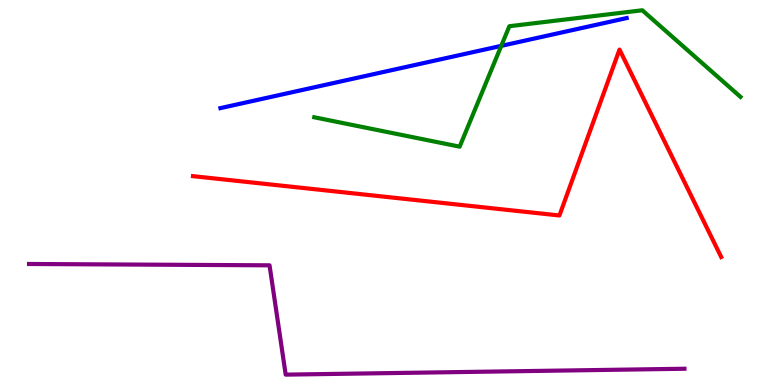[{'lines': ['blue', 'red'], 'intersections': []}, {'lines': ['green', 'red'], 'intersections': []}, {'lines': ['purple', 'red'], 'intersections': []}, {'lines': ['blue', 'green'], 'intersections': [{'x': 6.47, 'y': 8.81}]}, {'lines': ['blue', 'purple'], 'intersections': []}, {'lines': ['green', 'purple'], 'intersections': []}]